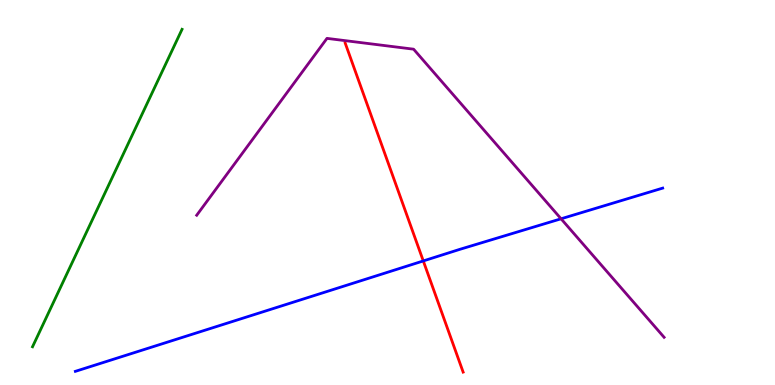[{'lines': ['blue', 'red'], 'intersections': [{'x': 5.46, 'y': 3.22}]}, {'lines': ['green', 'red'], 'intersections': []}, {'lines': ['purple', 'red'], 'intersections': []}, {'lines': ['blue', 'green'], 'intersections': []}, {'lines': ['blue', 'purple'], 'intersections': [{'x': 7.24, 'y': 4.32}]}, {'lines': ['green', 'purple'], 'intersections': []}]